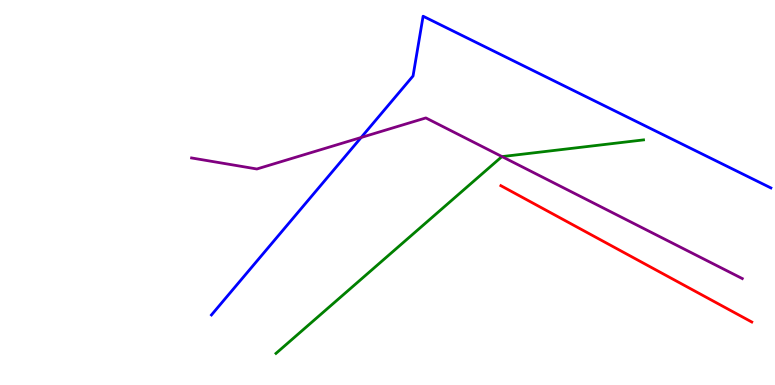[{'lines': ['blue', 'red'], 'intersections': []}, {'lines': ['green', 'red'], 'intersections': []}, {'lines': ['purple', 'red'], 'intersections': []}, {'lines': ['blue', 'green'], 'intersections': []}, {'lines': ['blue', 'purple'], 'intersections': [{'x': 4.66, 'y': 6.43}]}, {'lines': ['green', 'purple'], 'intersections': [{'x': 6.48, 'y': 5.93}]}]